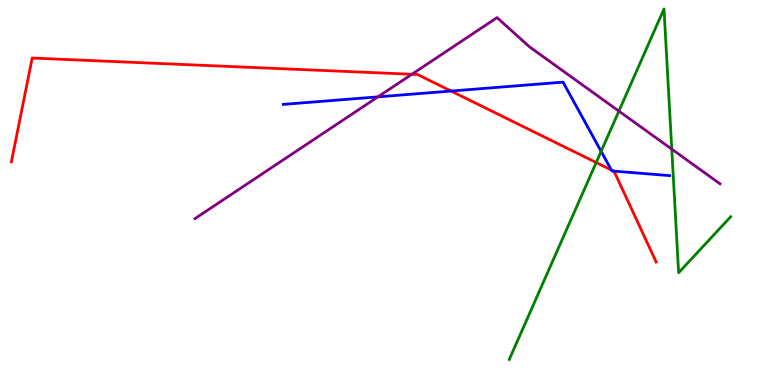[{'lines': ['blue', 'red'], 'intersections': [{'x': 5.82, 'y': 7.64}, {'x': 7.89, 'y': 5.58}, {'x': 7.92, 'y': 5.56}]}, {'lines': ['green', 'red'], 'intersections': [{'x': 7.69, 'y': 5.78}]}, {'lines': ['purple', 'red'], 'intersections': [{'x': 5.31, 'y': 8.07}]}, {'lines': ['blue', 'green'], 'intersections': [{'x': 7.76, 'y': 6.07}]}, {'lines': ['blue', 'purple'], 'intersections': [{'x': 4.88, 'y': 7.48}]}, {'lines': ['green', 'purple'], 'intersections': [{'x': 7.99, 'y': 7.11}, {'x': 8.67, 'y': 6.13}]}]